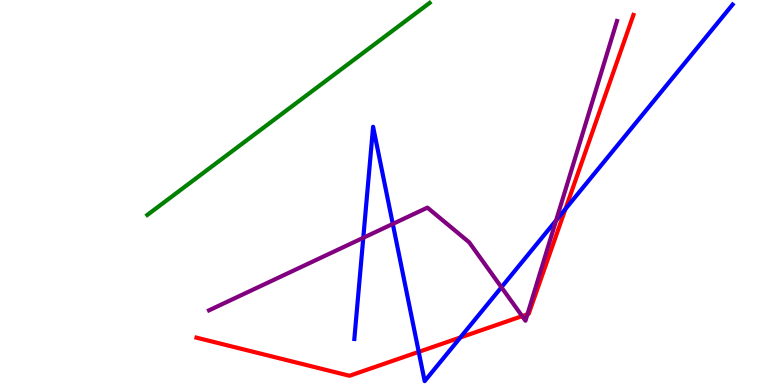[{'lines': ['blue', 'red'], 'intersections': [{'x': 5.4, 'y': 0.861}, {'x': 5.94, 'y': 1.23}, {'x': 7.3, 'y': 4.57}]}, {'lines': ['green', 'red'], 'intersections': []}, {'lines': ['purple', 'red'], 'intersections': [{'x': 6.74, 'y': 1.79}, {'x': 6.81, 'y': 1.84}]}, {'lines': ['blue', 'green'], 'intersections': []}, {'lines': ['blue', 'purple'], 'intersections': [{'x': 4.69, 'y': 3.82}, {'x': 5.07, 'y': 4.18}, {'x': 6.47, 'y': 2.54}, {'x': 7.18, 'y': 4.28}]}, {'lines': ['green', 'purple'], 'intersections': []}]